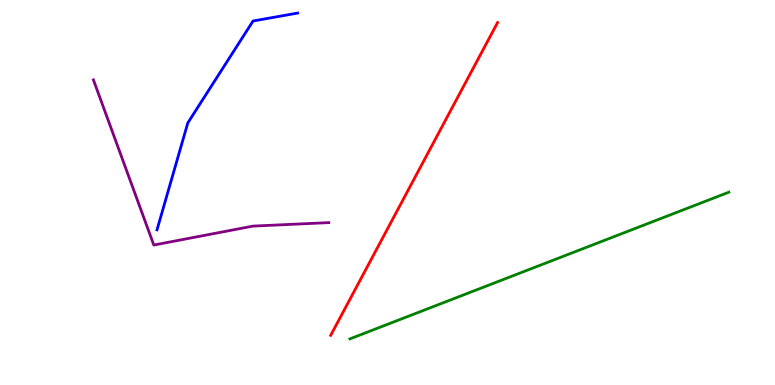[{'lines': ['blue', 'red'], 'intersections': []}, {'lines': ['green', 'red'], 'intersections': []}, {'lines': ['purple', 'red'], 'intersections': []}, {'lines': ['blue', 'green'], 'intersections': []}, {'lines': ['blue', 'purple'], 'intersections': []}, {'lines': ['green', 'purple'], 'intersections': []}]